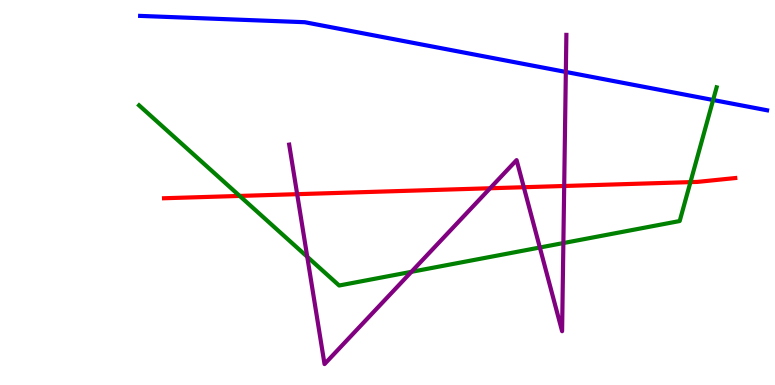[{'lines': ['blue', 'red'], 'intersections': []}, {'lines': ['green', 'red'], 'intersections': [{'x': 3.09, 'y': 4.91}, {'x': 8.91, 'y': 5.27}]}, {'lines': ['purple', 'red'], 'intersections': [{'x': 3.83, 'y': 4.96}, {'x': 6.32, 'y': 5.11}, {'x': 6.76, 'y': 5.14}, {'x': 7.28, 'y': 5.17}]}, {'lines': ['blue', 'green'], 'intersections': [{'x': 9.2, 'y': 7.4}]}, {'lines': ['blue', 'purple'], 'intersections': [{'x': 7.3, 'y': 8.13}]}, {'lines': ['green', 'purple'], 'intersections': [{'x': 3.96, 'y': 3.33}, {'x': 5.31, 'y': 2.94}, {'x': 6.97, 'y': 3.57}, {'x': 7.27, 'y': 3.69}]}]